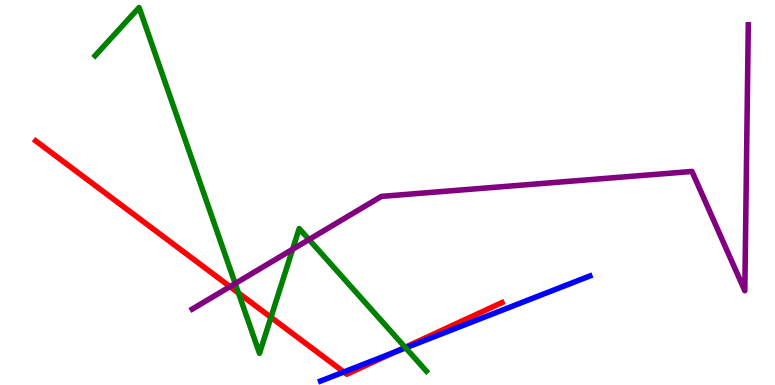[{'lines': ['blue', 'red'], 'intersections': [{'x': 4.44, 'y': 0.338}, {'x': 5.09, 'y': 0.85}]}, {'lines': ['green', 'red'], 'intersections': [{'x': 3.08, 'y': 2.39}, {'x': 3.5, 'y': 1.76}, {'x': 5.23, 'y': 0.979}]}, {'lines': ['purple', 'red'], 'intersections': [{'x': 2.97, 'y': 2.56}]}, {'lines': ['blue', 'green'], 'intersections': [{'x': 5.23, 'y': 0.965}]}, {'lines': ['blue', 'purple'], 'intersections': []}, {'lines': ['green', 'purple'], 'intersections': [{'x': 3.03, 'y': 2.64}, {'x': 3.78, 'y': 3.52}, {'x': 3.99, 'y': 3.78}]}]